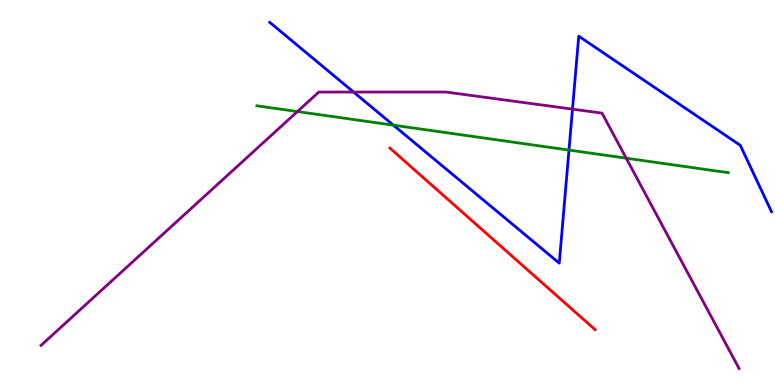[{'lines': ['blue', 'red'], 'intersections': []}, {'lines': ['green', 'red'], 'intersections': []}, {'lines': ['purple', 'red'], 'intersections': []}, {'lines': ['blue', 'green'], 'intersections': [{'x': 5.08, 'y': 6.75}, {'x': 7.34, 'y': 6.1}]}, {'lines': ['blue', 'purple'], 'intersections': [{'x': 4.56, 'y': 7.61}, {'x': 7.39, 'y': 7.17}]}, {'lines': ['green', 'purple'], 'intersections': [{'x': 3.84, 'y': 7.1}, {'x': 8.08, 'y': 5.89}]}]